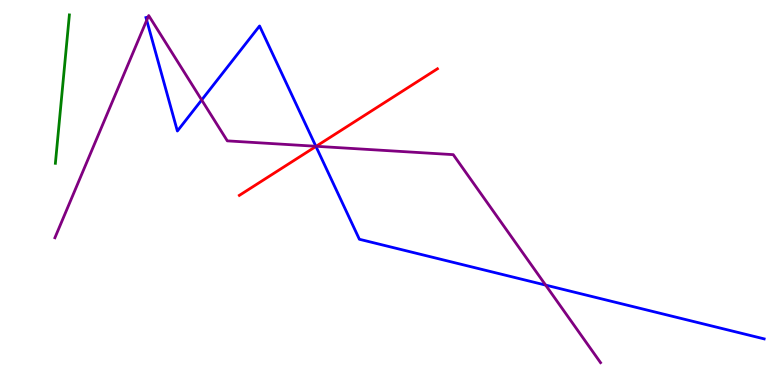[{'lines': ['blue', 'red'], 'intersections': [{'x': 4.08, 'y': 6.2}]}, {'lines': ['green', 'red'], 'intersections': []}, {'lines': ['purple', 'red'], 'intersections': [{'x': 4.08, 'y': 6.2}]}, {'lines': ['blue', 'green'], 'intersections': []}, {'lines': ['blue', 'purple'], 'intersections': [{'x': 1.89, 'y': 9.47}, {'x': 2.6, 'y': 7.4}, {'x': 4.08, 'y': 6.2}, {'x': 7.04, 'y': 2.59}]}, {'lines': ['green', 'purple'], 'intersections': []}]